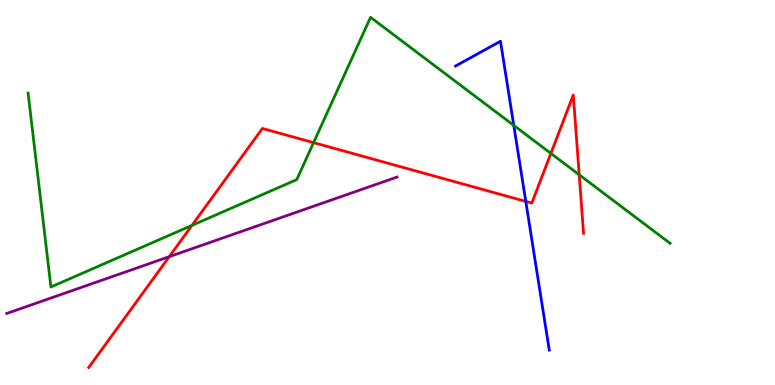[{'lines': ['blue', 'red'], 'intersections': [{'x': 6.78, 'y': 4.77}]}, {'lines': ['green', 'red'], 'intersections': [{'x': 2.48, 'y': 4.15}, {'x': 4.05, 'y': 6.3}, {'x': 7.11, 'y': 6.02}, {'x': 7.47, 'y': 5.46}]}, {'lines': ['purple', 'red'], 'intersections': [{'x': 2.18, 'y': 3.33}]}, {'lines': ['blue', 'green'], 'intersections': [{'x': 6.63, 'y': 6.74}]}, {'lines': ['blue', 'purple'], 'intersections': []}, {'lines': ['green', 'purple'], 'intersections': []}]